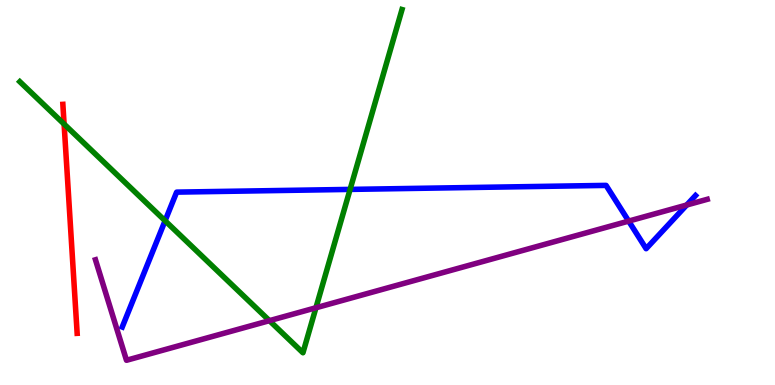[{'lines': ['blue', 'red'], 'intersections': []}, {'lines': ['green', 'red'], 'intersections': [{'x': 0.827, 'y': 6.78}]}, {'lines': ['purple', 'red'], 'intersections': []}, {'lines': ['blue', 'green'], 'intersections': [{'x': 2.13, 'y': 4.27}, {'x': 4.52, 'y': 5.08}]}, {'lines': ['blue', 'purple'], 'intersections': [{'x': 8.11, 'y': 4.26}, {'x': 8.86, 'y': 4.68}]}, {'lines': ['green', 'purple'], 'intersections': [{'x': 3.48, 'y': 1.67}, {'x': 4.08, 'y': 2.01}]}]